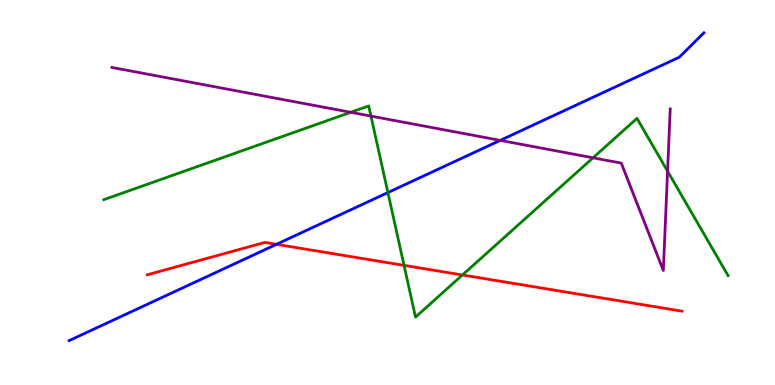[{'lines': ['blue', 'red'], 'intersections': [{'x': 3.57, 'y': 3.65}]}, {'lines': ['green', 'red'], 'intersections': [{'x': 5.21, 'y': 3.11}, {'x': 5.97, 'y': 2.86}]}, {'lines': ['purple', 'red'], 'intersections': []}, {'lines': ['blue', 'green'], 'intersections': [{'x': 5.01, 'y': 5.0}]}, {'lines': ['blue', 'purple'], 'intersections': [{'x': 6.45, 'y': 6.35}]}, {'lines': ['green', 'purple'], 'intersections': [{'x': 4.53, 'y': 7.08}, {'x': 4.79, 'y': 6.98}, {'x': 7.65, 'y': 5.9}, {'x': 8.61, 'y': 5.55}]}]